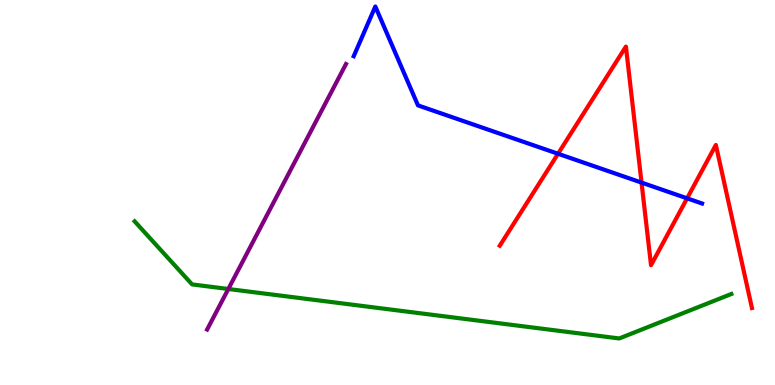[{'lines': ['blue', 'red'], 'intersections': [{'x': 7.2, 'y': 6.01}, {'x': 8.28, 'y': 5.26}, {'x': 8.87, 'y': 4.85}]}, {'lines': ['green', 'red'], 'intersections': []}, {'lines': ['purple', 'red'], 'intersections': []}, {'lines': ['blue', 'green'], 'intersections': []}, {'lines': ['blue', 'purple'], 'intersections': []}, {'lines': ['green', 'purple'], 'intersections': [{'x': 2.95, 'y': 2.49}]}]